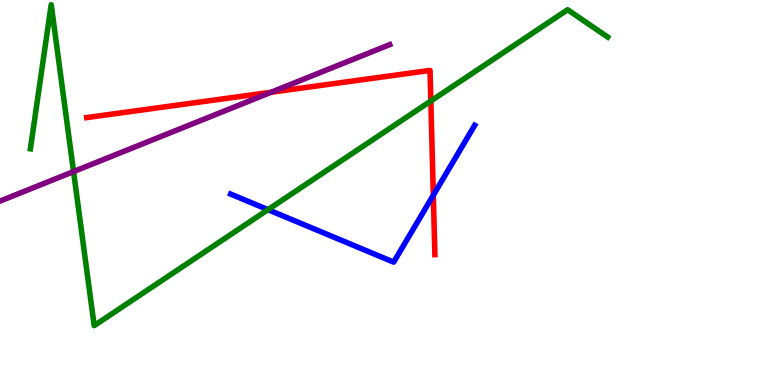[{'lines': ['blue', 'red'], 'intersections': [{'x': 5.59, 'y': 4.93}]}, {'lines': ['green', 'red'], 'intersections': [{'x': 5.56, 'y': 7.38}]}, {'lines': ['purple', 'red'], 'intersections': [{'x': 3.5, 'y': 7.6}]}, {'lines': ['blue', 'green'], 'intersections': [{'x': 3.46, 'y': 4.55}]}, {'lines': ['blue', 'purple'], 'intersections': []}, {'lines': ['green', 'purple'], 'intersections': [{'x': 0.949, 'y': 5.54}]}]